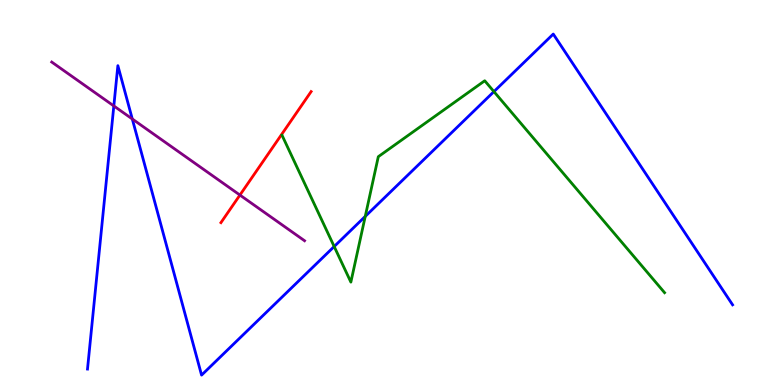[{'lines': ['blue', 'red'], 'intersections': []}, {'lines': ['green', 'red'], 'intersections': []}, {'lines': ['purple', 'red'], 'intersections': [{'x': 3.1, 'y': 4.93}]}, {'lines': ['blue', 'green'], 'intersections': [{'x': 4.31, 'y': 3.6}, {'x': 4.71, 'y': 4.38}, {'x': 6.37, 'y': 7.62}]}, {'lines': ['blue', 'purple'], 'intersections': [{'x': 1.47, 'y': 7.25}, {'x': 1.71, 'y': 6.91}]}, {'lines': ['green', 'purple'], 'intersections': []}]